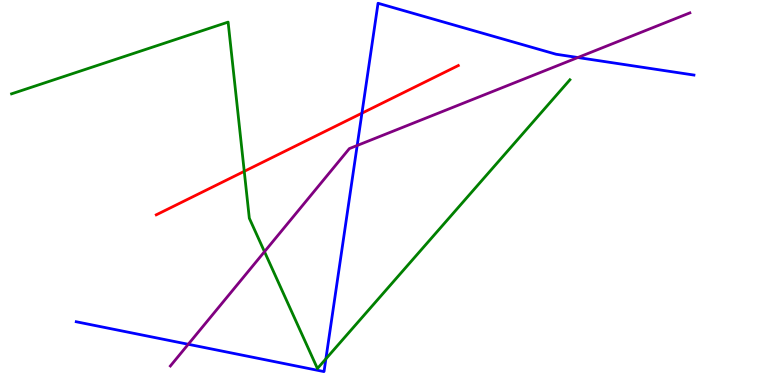[{'lines': ['blue', 'red'], 'intersections': [{'x': 4.67, 'y': 7.06}]}, {'lines': ['green', 'red'], 'intersections': [{'x': 3.15, 'y': 5.55}]}, {'lines': ['purple', 'red'], 'intersections': []}, {'lines': ['blue', 'green'], 'intersections': [{'x': 4.2, 'y': 0.679}]}, {'lines': ['blue', 'purple'], 'intersections': [{'x': 2.43, 'y': 1.06}, {'x': 4.61, 'y': 6.22}, {'x': 7.46, 'y': 8.51}]}, {'lines': ['green', 'purple'], 'intersections': [{'x': 3.41, 'y': 3.46}]}]